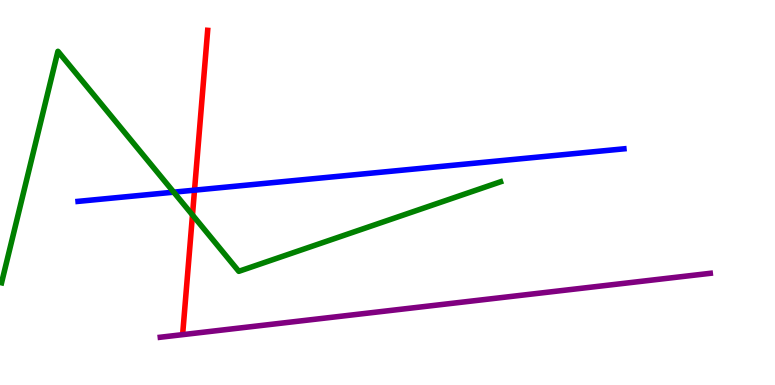[{'lines': ['blue', 'red'], 'intersections': [{'x': 2.51, 'y': 5.06}]}, {'lines': ['green', 'red'], 'intersections': [{'x': 2.48, 'y': 4.42}]}, {'lines': ['purple', 'red'], 'intersections': []}, {'lines': ['blue', 'green'], 'intersections': [{'x': 2.24, 'y': 5.01}]}, {'lines': ['blue', 'purple'], 'intersections': []}, {'lines': ['green', 'purple'], 'intersections': []}]